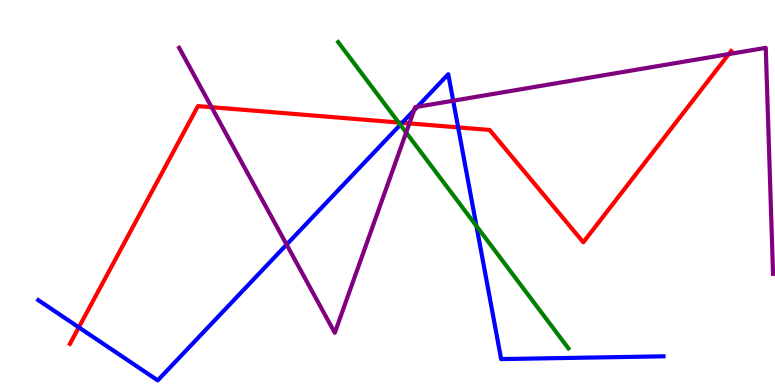[{'lines': ['blue', 'red'], 'intersections': [{'x': 1.02, 'y': 1.5}, {'x': 5.19, 'y': 6.81}, {'x': 5.91, 'y': 6.69}]}, {'lines': ['green', 'red'], 'intersections': [{'x': 5.14, 'y': 6.82}]}, {'lines': ['purple', 'red'], 'intersections': [{'x': 2.73, 'y': 7.22}, {'x': 5.28, 'y': 6.79}, {'x': 9.4, 'y': 8.6}]}, {'lines': ['blue', 'green'], 'intersections': [{'x': 5.17, 'y': 6.76}, {'x': 6.15, 'y': 4.13}]}, {'lines': ['blue', 'purple'], 'intersections': [{'x': 3.7, 'y': 3.65}, {'x': 5.34, 'y': 7.14}, {'x': 5.39, 'y': 7.23}, {'x': 5.85, 'y': 7.38}]}, {'lines': ['green', 'purple'], 'intersections': [{'x': 5.24, 'y': 6.56}]}]